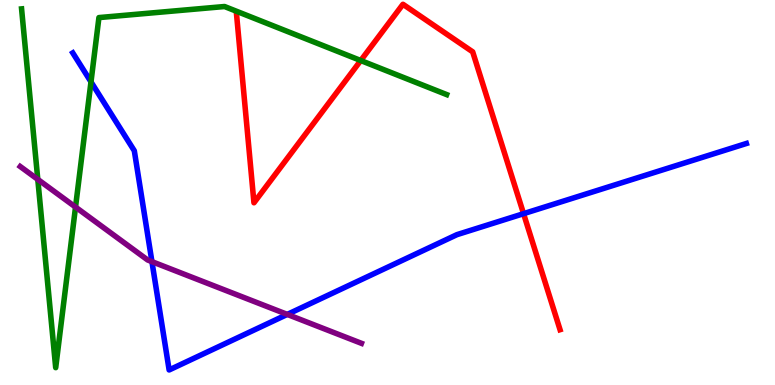[{'lines': ['blue', 'red'], 'intersections': [{'x': 6.76, 'y': 4.45}]}, {'lines': ['green', 'red'], 'intersections': [{'x': 4.65, 'y': 8.43}]}, {'lines': ['purple', 'red'], 'intersections': []}, {'lines': ['blue', 'green'], 'intersections': [{'x': 1.17, 'y': 7.87}]}, {'lines': ['blue', 'purple'], 'intersections': [{'x': 1.96, 'y': 3.2}, {'x': 3.71, 'y': 1.83}]}, {'lines': ['green', 'purple'], 'intersections': [{'x': 0.488, 'y': 5.34}, {'x': 0.975, 'y': 4.62}]}]